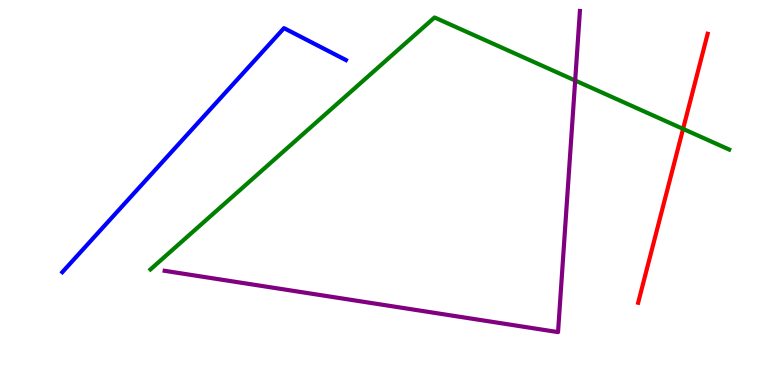[{'lines': ['blue', 'red'], 'intersections': []}, {'lines': ['green', 'red'], 'intersections': [{'x': 8.81, 'y': 6.65}]}, {'lines': ['purple', 'red'], 'intersections': []}, {'lines': ['blue', 'green'], 'intersections': []}, {'lines': ['blue', 'purple'], 'intersections': []}, {'lines': ['green', 'purple'], 'intersections': [{'x': 7.42, 'y': 7.91}]}]